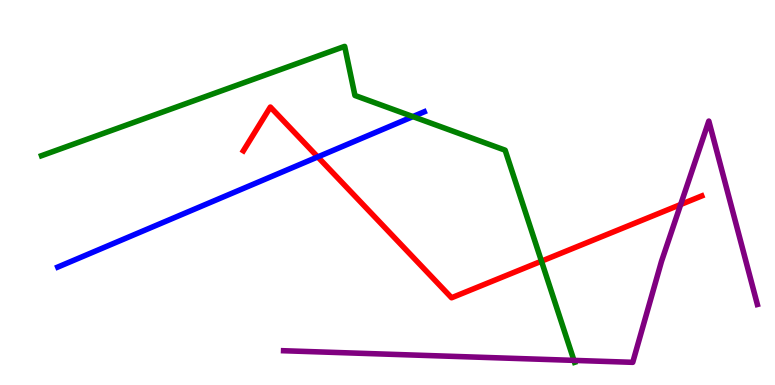[{'lines': ['blue', 'red'], 'intersections': [{'x': 4.1, 'y': 5.92}]}, {'lines': ['green', 'red'], 'intersections': [{'x': 6.99, 'y': 3.22}]}, {'lines': ['purple', 'red'], 'intersections': [{'x': 8.78, 'y': 4.69}]}, {'lines': ['blue', 'green'], 'intersections': [{'x': 5.33, 'y': 6.97}]}, {'lines': ['blue', 'purple'], 'intersections': []}, {'lines': ['green', 'purple'], 'intersections': [{'x': 7.41, 'y': 0.639}]}]